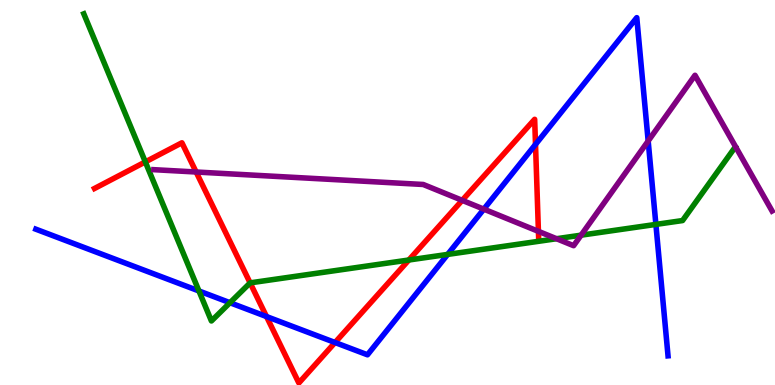[{'lines': ['blue', 'red'], 'intersections': [{'x': 3.44, 'y': 1.78}, {'x': 4.32, 'y': 1.1}, {'x': 6.91, 'y': 6.25}]}, {'lines': ['green', 'red'], 'intersections': [{'x': 1.88, 'y': 5.79}, {'x': 3.23, 'y': 2.65}, {'x': 5.28, 'y': 3.25}]}, {'lines': ['purple', 'red'], 'intersections': [{'x': 2.53, 'y': 5.53}, {'x': 5.96, 'y': 4.8}, {'x': 6.95, 'y': 3.99}]}, {'lines': ['blue', 'green'], 'intersections': [{'x': 2.57, 'y': 2.44}, {'x': 2.97, 'y': 2.14}, {'x': 5.78, 'y': 3.39}, {'x': 8.46, 'y': 4.17}]}, {'lines': ['blue', 'purple'], 'intersections': [{'x': 6.24, 'y': 4.57}, {'x': 8.36, 'y': 6.34}]}, {'lines': ['green', 'purple'], 'intersections': [{'x': 7.18, 'y': 3.8}, {'x': 7.5, 'y': 3.89}]}]